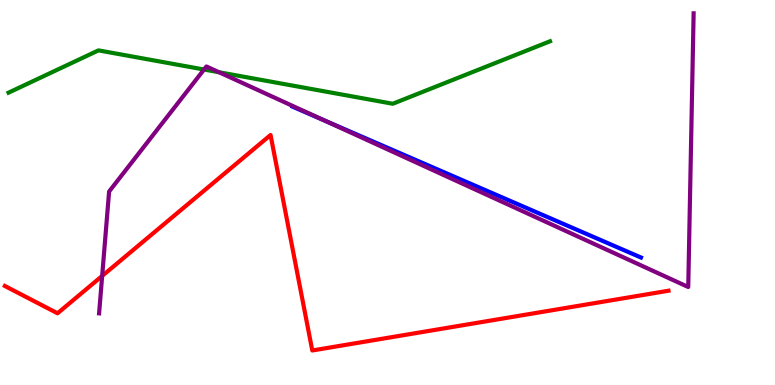[{'lines': ['blue', 'red'], 'intersections': []}, {'lines': ['green', 'red'], 'intersections': []}, {'lines': ['purple', 'red'], 'intersections': [{'x': 1.32, 'y': 2.83}]}, {'lines': ['blue', 'green'], 'intersections': []}, {'lines': ['blue', 'purple'], 'intersections': [{'x': 4.18, 'y': 6.88}]}, {'lines': ['green', 'purple'], 'intersections': [{'x': 2.63, 'y': 8.19}, {'x': 2.83, 'y': 8.12}]}]